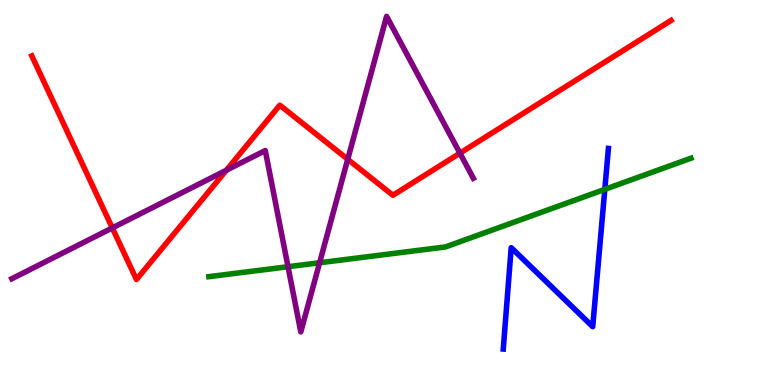[{'lines': ['blue', 'red'], 'intersections': []}, {'lines': ['green', 'red'], 'intersections': []}, {'lines': ['purple', 'red'], 'intersections': [{'x': 1.45, 'y': 4.08}, {'x': 2.92, 'y': 5.58}, {'x': 4.49, 'y': 5.86}, {'x': 5.93, 'y': 6.02}]}, {'lines': ['blue', 'green'], 'intersections': [{'x': 7.8, 'y': 5.08}]}, {'lines': ['blue', 'purple'], 'intersections': []}, {'lines': ['green', 'purple'], 'intersections': [{'x': 3.72, 'y': 3.07}, {'x': 4.12, 'y': 3.18}]}]